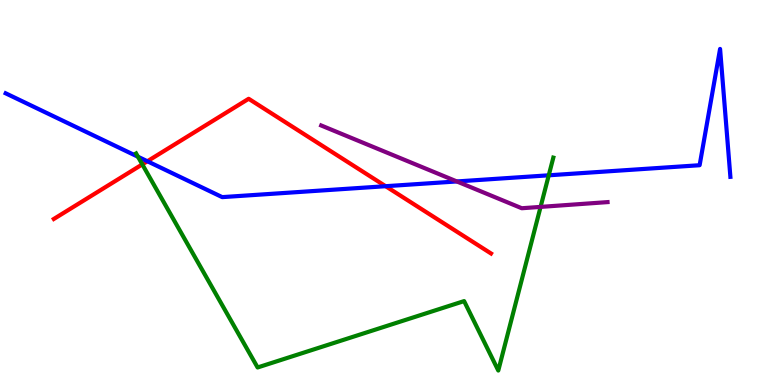[{'lines': ['blue', 'red'], 'intersections': [{'x': 1.9, 'y': 5.81}, {'x': 4.98, 'y': 5.16}]}, {'lines': ['green', 'red'], 'intersections': [{'x': 1.84, 'y': 5.73}]}, {'lines': ['purple', 'red'], 'intersections': []}, {'lines': ['blue', 'green'], 'intersections': [{'x': 1.78, 'y': 5.93}, {'x': 7.08, 'y': 5.45}]}, {'lines': ['blue', 'purple'], 'intersections': [{'x': 5.89, 'y': 5.29}]}, {'lines': ['green', 'purple'], 'intersections': [{'x': 6.98, 'y': 4.63}]}]